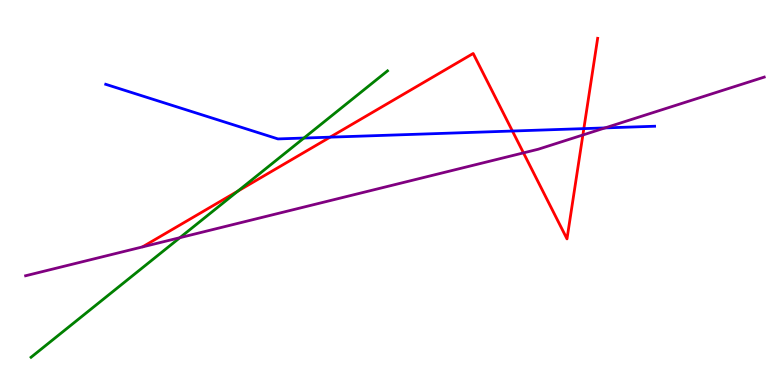[{'lines': ['blue', 'red'], 'intersections': [{'x': 4.26, 'y': 6.44}, {'x': 6.61, 'y': 6.6}, {'x': 7.53, 'y': 6.66}]}, {'lines': ['green', 'red'], 'intersections': [{'x': 3.07, 'y': 5.04}]}, {'lines': ['purple', 'red'], 'intersections': [{'x': 6.75, 'y': 6.03}, {'x': 7.52, 'y': 6.49}]}, {'lines': ['blue', 'green'], 'intersections': [{'x': 3.92, 'y': 6.41}]}, {'lines': ['blue', 'purple'], 'intersections': [{'x': 7.81, 'y': 6.68}]}, {'lines': ['green', 'purple'], 'intersections': [{'x': 2.32, 'y': 3.83}]}]